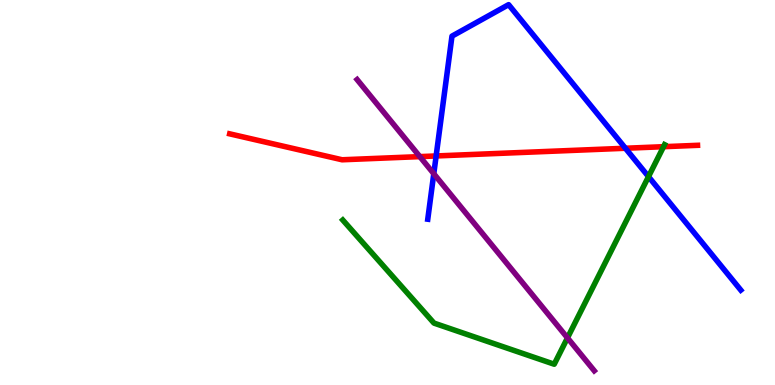[{'lines': ['blue', 'red'], 'intersections': [{'x': 5.63, 'y': 5.95}, {'x': 8.07, 'y': 6.15}]}, {'lines': ['green', 'red'], 'intersections': [{'x': 8.56, 'y': 6.19}]}, {'lines': ['purple', 'red'], 'intersections': [{'x': 5.42, 'y': 5.93}]}, {'lines': ['blue', 'green'], 'intersections': [{'x': 8.37, 'y': 5.41}]}, {'lines': ['blue', 'purple'], 'intersections': [{'x': 5.6, 'y': 5.49}]}, {'lines': ['green', 'purple'], 'intersections': [{'x': 7.32, 'y': 1.22}]}]